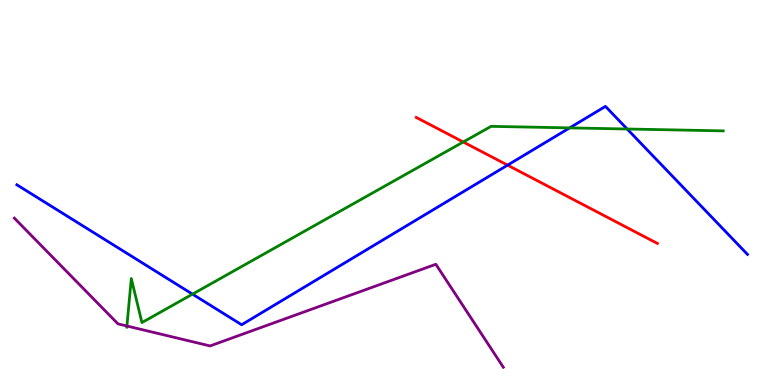[{'lines': ['blue', 'red'], 'intersections': [{'x': 6.55, 'y': 5.71}]}, {'lines': ['green', 'red'], 'intersections': [{'x': 5.98, 'y': 6.31}]}, {'lines': ['purple', 'red'], 'intersections': []}, {'lines': ['blue', 'green'], 'intersections': [{'x': 2.48, 'y': 2.36}, {'x': 7.35, 'y': 6.68}, {'x': 8.09, 'y': 6.65}]}, {'lines': ['blue', 'purple'], 'intersections': []}, {'lines': ['green', 'purple'], 'intersections': [{'x': 1.64, 'y': 1.53}]}]